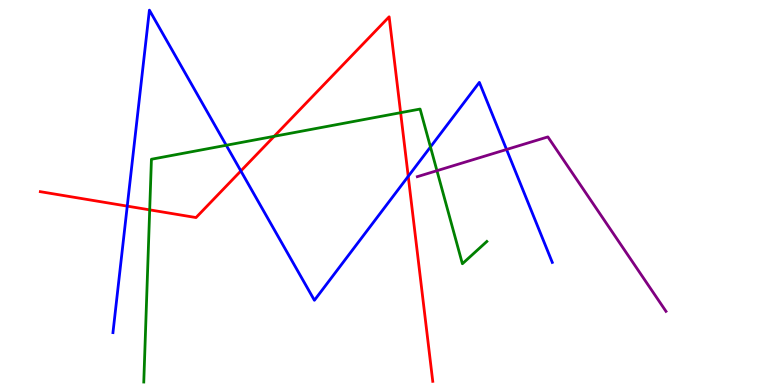[{'lines': ['blue', 'red'], 'intersections': [{'x': 1.64, 'y': 4.65}, {'x': 3.11, 'y': 5.56}, {'x': 5.27, 'y': 5.42}]}, {'lines': ['green', 'red'], 'intersections': [{'x': 1.93, 'y': 4.55}, {'x': 3.54, 'y': 6.46}, {'x': 5.17, 'y': 7.07}]}, {'lines': ['purple', 'red'], 'intersections': []}, {'lines': ['blue', 'green'], 'intersections': [{'x': 2.92, 'y': 6.23}, {'x': 5.55, 'y': 6.18}]}, {'lines': ['blue', 'purple'], 'intersections': [{'x': 6.54, 'y': 6.12}]}, {'lines': ['green', 'purple'], 'intersections': [{'x': 5.64, 'y': 5.57}]}]